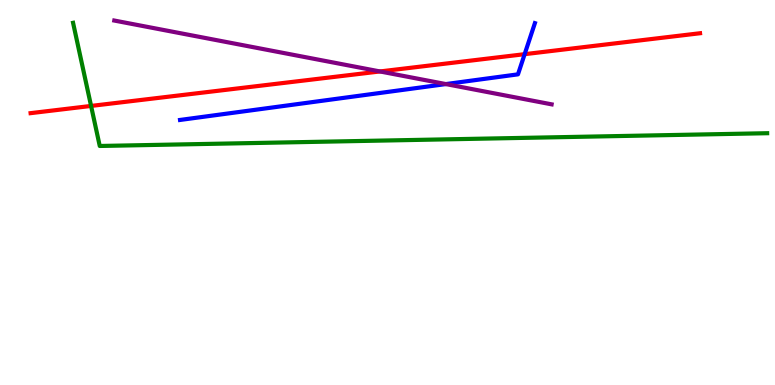[{'lines': ['blue', 'red'], 'intersections': [{'x': 6.77, 'y': 8.59}]}, {'lines': ['green', 'red'], 'intersections': [{'x': 1.18, 'y': 7.25}]}, {'lines': ['purple', 'red'], 'intersections': [{'x': 4.9, 'y': 8.14}]}, {'lines': ['blue', 'green'], 'intersections': []}, {'lines': ['blue', 'purple'], 'intersections': [{'x': 5.75, 'y': 7.82}]}, {'lines': ['green', 'purple'], 'intersections': []}]